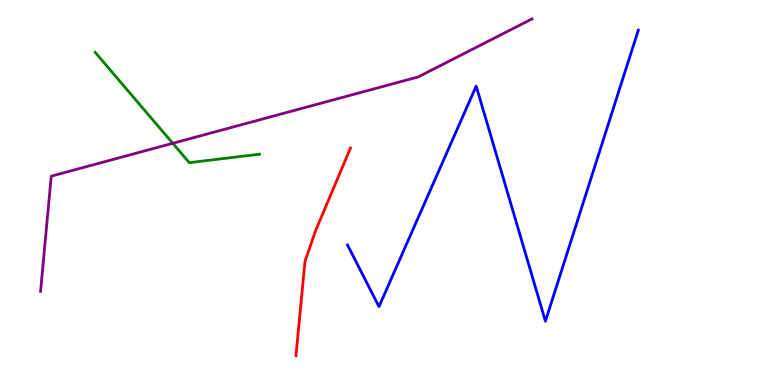[{'lines': ['blue', 'red'], 'intersections': []}, {'lines': ['green', 'red'], 'intersections': []}, {'lines': ['purple', 'red'], 'intersections': []}, {'lines': ['blue', 'green'], 'intersections': []}, {'lines': ['blue', 'purple'], 'intersections': []}, {'lines': ['green', 'purple'], 'intersections': [{'x': 2.23, 'y': 6.28}]}]